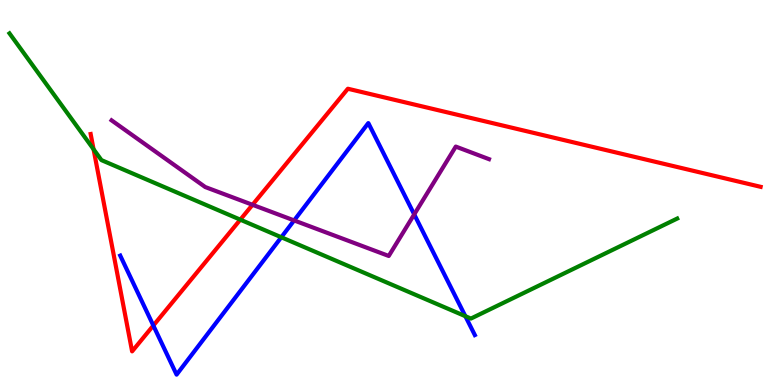[{'lines': ['blue', 'red'], 'intersections': [{'x': 1.98, 'y': 1.54}]}, {'lines': ['green', 'red'], 'intersections': [{'x': 1.21, 'y': 6.12}, {'x': 3.1, 'y': 4.29}]}, {'lines': ['purple', 'red'], 'intersections': [{'x': 3.26, 'y': 4.68}]}, {'lines': ['blue', 'green'], 'intersections': [{'x': 3.63, 'y': 3.84}, {'x': 6.0, 'y': 1.79}]}, {'lines': ['blue', 'purple'], 'intersections': [{'x': 3.8, 'y': 4.27}, {'x': 5.34, 'y': 4.43}]}, {'lines': ['green', 'purple'], 'intersections': []}]